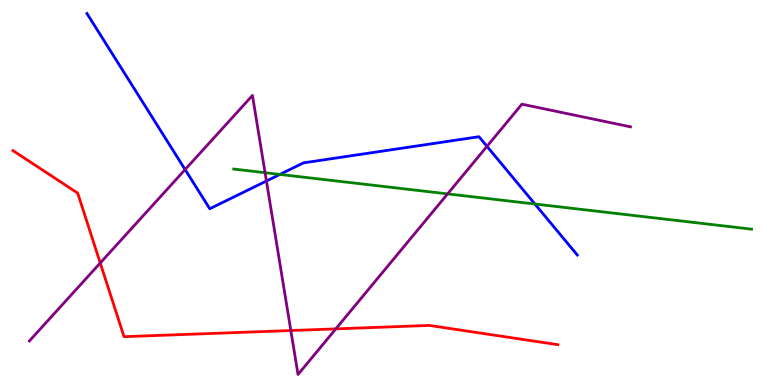[{'lines': ['blue', 'red'], 'intersections': []}, {'lines': ['green', 'red'], 'intersections': []}, {'lines': ['purple', 'red'], 'intersections': [{'x': 1.29, 'y': 3.17}, {'x': 3.75, 'y': 1.41}, {'x': 4.33, 'y': 1.46}]}, {'lines': ['blue', 'green'], 'intersections': [{'x': 3.61, 'y': 5.47}, {'x': 6.9, 'y': 4.7}]}, {'lines': ['blue', 'purple'], 'intersections': [{'x': 2.39, 'y': 5.6}, {'x': 3.44, 'y': 5.3}, {'x': 6.28, 'y': 6.2}]}, {'lines': ['green', 'purple'], 'intersections': [{'x': 3.42, 'y': 5.51}, {'x': 5.78, 'y': 4.96}]}]